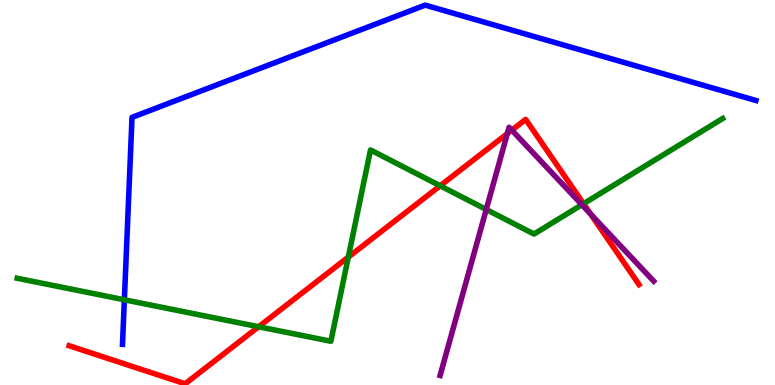[{'lines': ['blue', 'red'], 'intersections': []}, {'lines': ['green', 'red'], 'intersections': [{'x': 3.34, 'y': 1.51}, {'x': 4.49, 'y': 3.32}, {'x': 5.68, 'y': 5.17}, {'x': 7.53, 'y': 4.71}]}, {'lines': ['purple', 'red'], 'intersections': [{'x': 6.55, 'y': 6.53}, {'x': 6.6, 'y': 6.62}, {'x': 7.62, 'y': 4.44}]}, {'lines': ['blue', 'green'], 'intersections': [{'x': 1.6, 'y': 2.21}]}, {'lines': ['blue', 'purple'], 'intersections': []}, {'lines': ['green', 'purple'], 'intersections': [{'x': 6.27, 'y': 4.56}, {'x': 7.51, 'y': 4.68}]}]